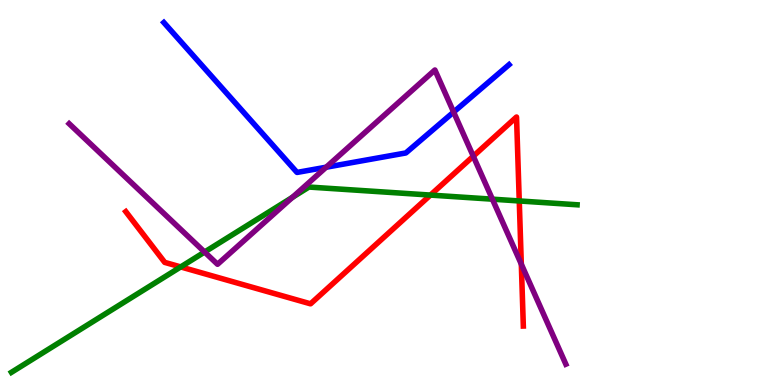[{'lines': ['blue', 'red'], 'intersections': []}, {'lines': ['green', 'red'], 'intersections': [{'x': 2.33, 'y': 3.07}, {'x': 5.55, 'y': 4.93}, {'x': 6.7, 'y': 4.78}]}, {'lines': ['purple', 'red'], 'intersections': [{'x': 6.11, 'y': 5.94}, {'x': 6.73, 'y': 3.14}]}, {'lines': ['blue', 'green'], 'intersections': []}, {'lines': ['blue', 'purple'], 'intersections': [{'x': 4.21, 'y': 5.66}, {'x': 5.85, 'y': 7.09}]}, {'lines': ['green', 'purple'], 'intersections': [{'x': 2.64, 'y': 3.45}, {'x': 3.77, 'y': 4.87}, {'x': 6.35, 'y': 4.83}]}]